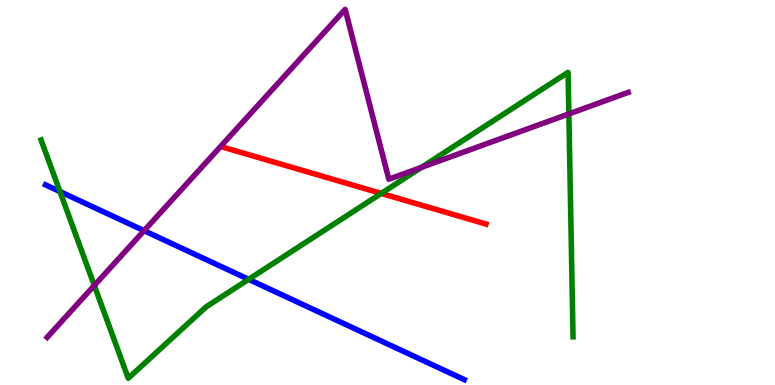[{'lines': ['blue', 'red'], 'intersections': []}, {'lines': ['green', 'red'], 'intersections': [{'x': 4.92, 'y': 4.98}]}, {'lines': ['purple', 'red'], 'intersections': []}, {'lines': ['blue', 'green'], 'intersections': [{'x': 0.774, 'y': 5.02}, {'x': 3.21, 'y': 2.74}]}, {'lines': ['blue', 'purple'], 'intersections': [{'x': 1.86, 'y': 4.01}]}, {'lines': ['green', 'purple'], 'intersections': [{'x': 1.22, 'y': 2.59}, {'x': 5.44, 'y': 5.65}, {'x': 7.34, 'y': 7.04}]}]